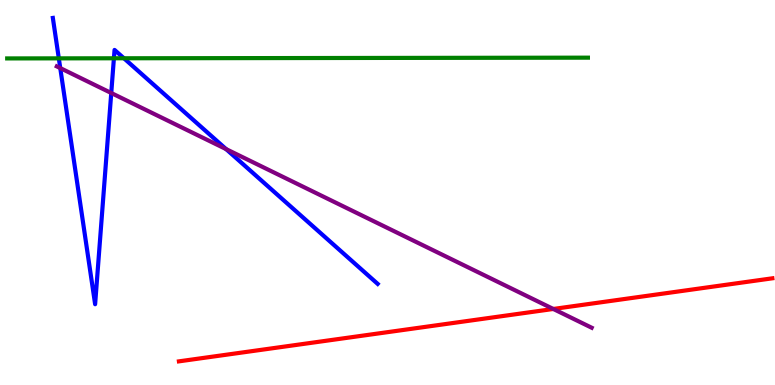[{'lines': ['blue', 'red'], 'intersections': []}, {'lines': ['green', 'red'], 'intersections': []}, {'lines': ['purple', 'red'], 'intersections': [{'x': 7.14, 'y': 1.97}]}, {'lines': ['blue', 'green'], 'intersections': [{'x': 0.759, 'y': 8.48}, {'x': 1.47, 'y': 8.49}, {'x': 1.6, 'y': 8.49}]}, {'lines': ['blue', 'purple'], 'intersections': [{'x': 0.778, 'y': 8.23}, {'x': 1.44, 'y': 7.58}, {'x': 2.92, 'y': 6.13}]}, {'lines': ['green', 'purple'], 'intersections': []}]